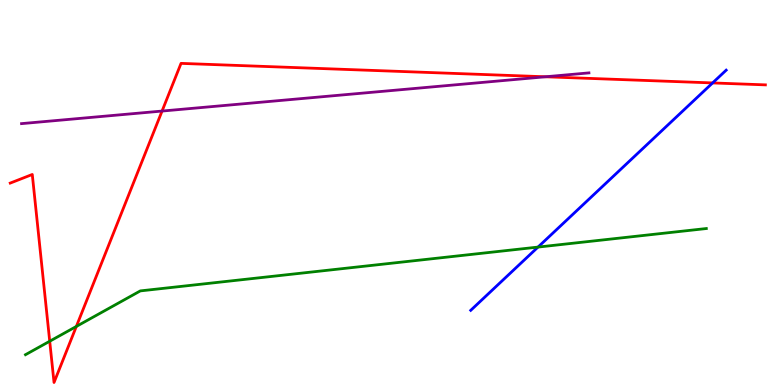[{'lines': ['blue', 'red'], 'intersections': [{'x': 9.19, 'y': 7.85}]}, {'lines': ['green', 'red'], 'intersections': [{'x': 0.641, 'y': 1.14}, {'x': 0.985, 'y': 1.52}]}, {'lines': ['purple', 'red'], 'intersections': [{'x': 2.09, 'y': 7.12}, {'x': 7.04, 'y': 8.01}]}, {'lines': ['blue', 'green'], 'intersections': [{'x': 6.94, 'y': 3.58}]}, {'lines': ['blue', 'purple'], 'intersections': []}, {'lines': ['green', 'purple'], 'intersections': []}]